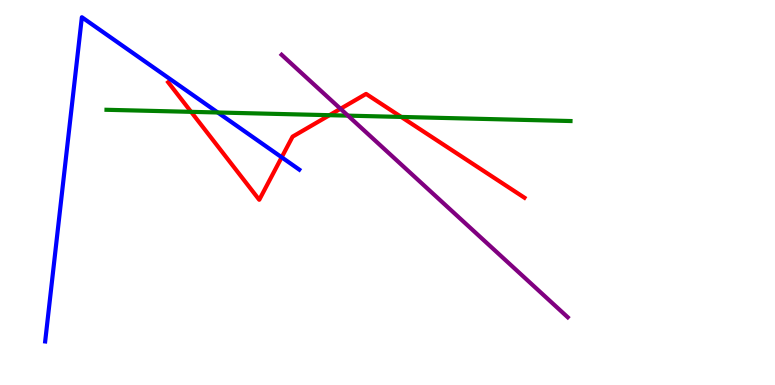[{'lines': ['blue', 'red'], 'intersections': [{'x': 3.63, 'y': 5.91}]}, {'lines': ['green', 'red'], 'intersections': [{'x': 2.47, 'y': 7.1}, {'x': 4.25, 'y': 7.01}, {'x': 5.18, 'y': 6.96}]}, {'lines': ['purple', 'red'], 'intersections': [{'x': 4.39, 'y': 7.17}]}, {'lines': ['blue', 'green'], 'intersections': [{'x': 2.81, 'y': 7.08}]}, {'lines': ['blue', 'purple'], 'intersections': []}, {'lines': ['green', 'purple'], 'intersections': [{'x': 4.49, 'y': 7.0}]}]